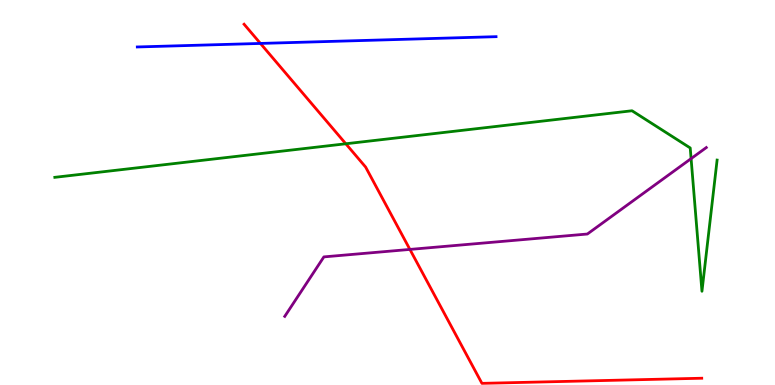[{'lines': ['blue', 'red'], 'intersections': [{'x': 3.36, 'y': 8.87}]}, {'lines': ['green', 'red'], 'intersections': [{'x': 4.46, 'y': 6.27}]}, {'lines': ['purple', 'red'], 'intersections': [{'x': 5.29, 'y': 3.52}]}, {'lines': ['blue', 'green'], 'intersections': []}, {'lines': ['blue', 'purple'], 'intersections': []}, {'lines': ['green', 'purple'], 'intersections': [{'x': 8.92, 'y': 5.88}]}]